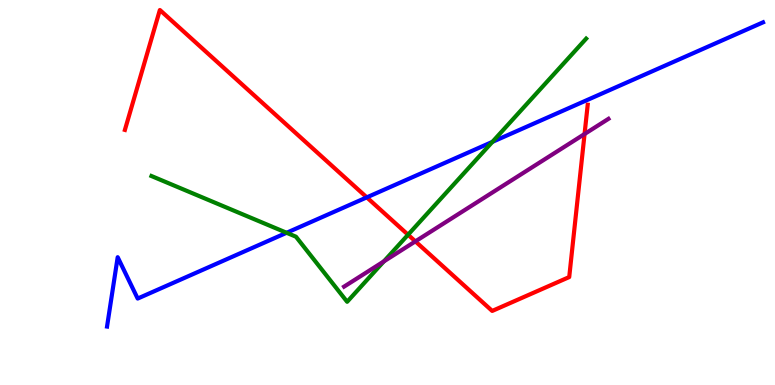[{'lines': ['blue', 'red'], 'intersections': [{'x': 4.73, 'y': 4.87}]}, {'lines': ['green', 'red'], 'intersections': [{'x': 5.27, 'y': 3.9}]}, {'lines': ['purple', 'red'], 'intersections': [{'x': 5.36, 'y': 3.73}, {'x': 7.54, 'y': 6.52}]}, {'lines': ['blue', 'green'], 'intersections': [{'x': 3.7, 'y': 3.95}, {'x': 6.35, 'y': 6.31}]}, {'lines': ['blue', 'purple'], 'intersections': []}, {'lines': ['green', 'purple'], 'intersections': [{'x': 4.95, 'y': 3.21}]}]